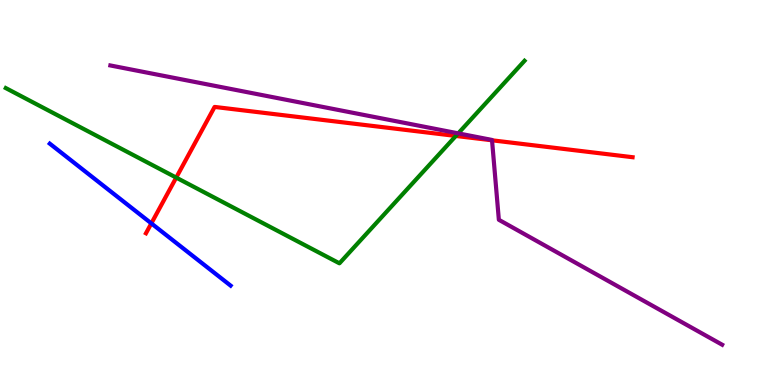[{'lines': ['blue', 'red'], 'intersections': [{'x': 1.95, 'y': 4.2}]}, {'lines': ['green', 'red'], 'intersections': [{'x': 2.27, 'y': 5.39}, {'x': 5.88, 'y': 6.47}]}, {'lines': ['purple', 'red'], 'intersections': [{'x': 6.35, 'y': 6.36}]}, {'lines': ['blue', 'green'], 'intersections': []}, {'lines': ['blue', 'purple'], 'intersections': []}, {'lines': ['green', 'purple'], 'intersections': [{'x': 5.91, 'y': 6.54}]}]